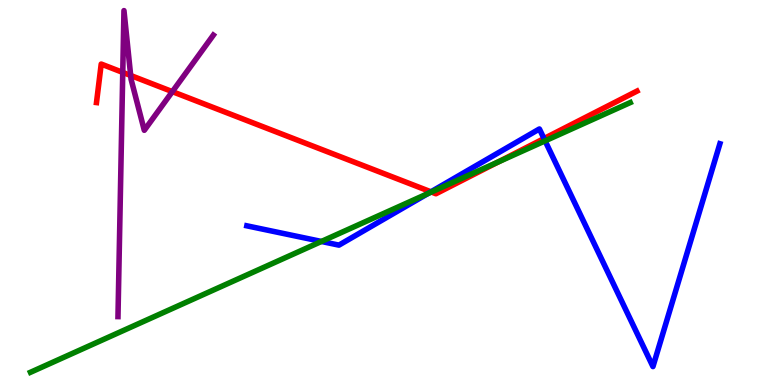[{'lines': ['blue', 'red'], 'intersections': [{'x': 5.56, 'y': 5.02}, {'x': 7.02, 'y': 6.4}]}, {'lines': ['green', 'red'], 'intersections': [{'x': 5.57, 'y': 5.01}, {'x': 6.43, 'y': 5.79}]}, {'lines': ['purple', 'red'], 'intersections': [{'x': 1.58, 'y': 8.12}, {'x': 1.69, 'y': 8.04}, {'x': 2.22, 'y': 7.62}]}, {'lines': ['blue', 'green'], 'intersections': [{'x': 4.15, 'y': 3.73}, {'x': 5.52, 'y': 4.97}, {'x': 7.03, 'y': 6.34}]}, {'lines': ['blue', 'purple'], 'intersections': []}, {'lines': ['green', 'purple'], 'intersections': []}]